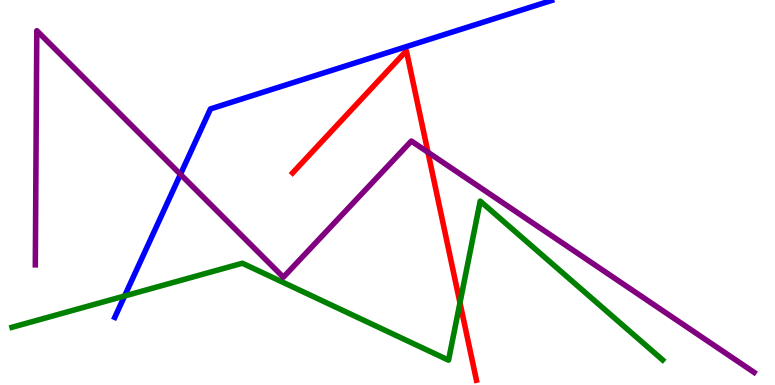[{'lines': ['blue', 'red'], 'intersections': []}, {'lines': ['green', 'red'], 'intersections': [{'x': 5.94, 'y': 2.14}]}, {'lines': ['purple', 'red'], 'intersections': [{'x': 5.52, 'y': 6.05}]}, {'lines': ['blue', 'green'], 'intersections': [{'x': 1.61, 'y': 2.31}]}, {'lines': ['blue', 'purple'], 'intersections': [{'x': 2.33, 'y': 5.47}]}, {'lines': ['green', 'purple'], 'intersections': []}]